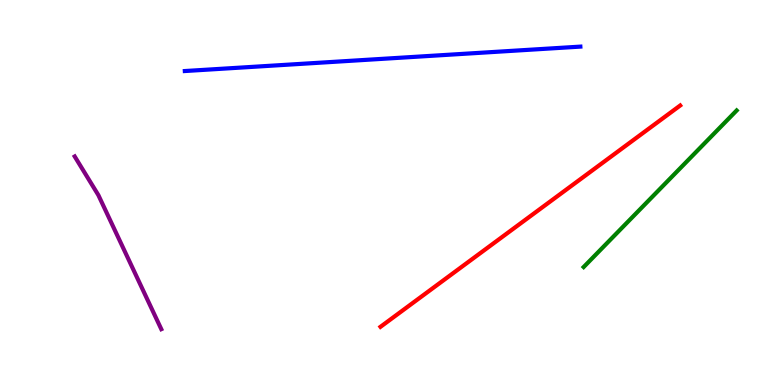[{'lines': ['blue', 'red'], 'intersections': []}, {'lines': ['green', 'red'], 'intersections': []}, {'lines': ['purple', 'red'], 'intersections': []}, {'lines': ['blue', 'green'], 'intersections': []}, {'lines': ['blue', 'purple'], 'intersections': []}, {'lines': ['green', 'purple'], 'intersections': []}]